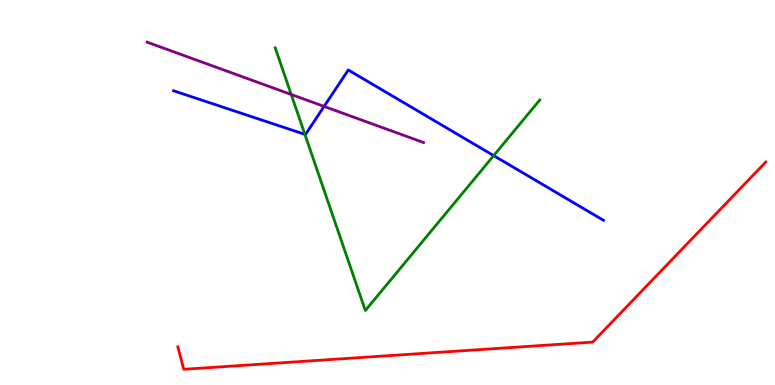[{'lines': ['blue', 'red'], 'intersections': []}, {'lines': ['green', 'red'], 'intersections': []}, {'lines': ['purple', 'red'], 'intersections': []}, {'lines': ['blue', 'green'], 'intersections': [{'x': 3.93, 'y': 6.51}, {'x': 6.37, 'y': 5.96}]}, {'lines': ['blue', 'purple'], 'intersections': [{'x': 4.18, 'y': 7.24}]}, {'lines': ['green', 'purple'], 'intersections': [{'x': 3.76, 'y': 7.55}]}]